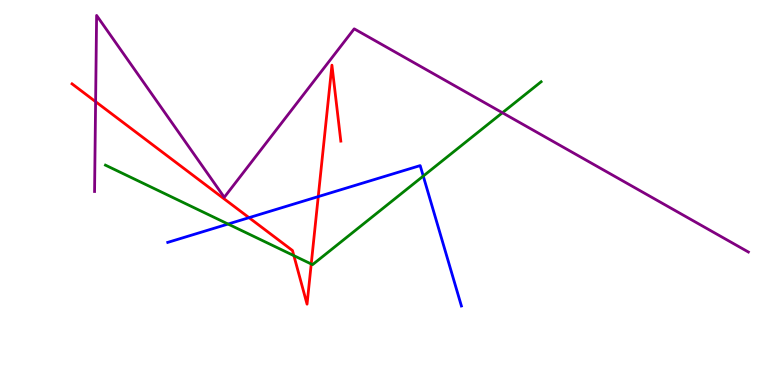[{'lines': ['blue', 'red'], 'intersections': [{'x': 3.21, 'y': 4.35}, {'x': 4.11, 'y': 4.89}]}, {'lines': ['green', 'red'], 'intersections': [{'x': 3.79, 'y': 3.36}, {'x': 4.02, 'y': 3.14}]}, {'lines': ['purple', 'red'], 'intersections': [{'x': 1.23, 'y': 7.36}]}, {'lines': ['blue', 'green'], 'intersections': [{'x': 2.94, 'y': 4.18}, {'x': 5.46, 'y': 5.43}]}, {'lines': ['blue', 'purple'], 'intersections': []}, {'lines': ['green', 'purple'], 'intersections': [{'x': 6.48, 'y': 7.07}]}]